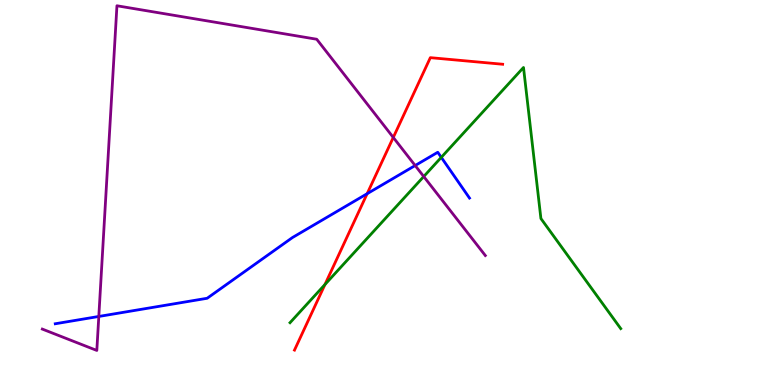[{'lines': ['blue', 'red'], 'intersections': [{'x': 4.74, 'y': 4.97}]}, {'lines': ['green', 'red'], 'intersections': [{'x': 4.19, 'y': 2.61}]}, {'lines': ['purple', 'red'], 'intersections': [{'x': 5.07, 'y': 6.43}]}, {'lines': ['blue', 'green'], 'intersections': [{'x': 5.69, 'y': 5.91}]}, {'lines': ['blue', 'purple'], 'intersections': [{'x': 1.27, 'y': 1.78}, {'x': 5.36, 'y': 5.7}]}, {'lines': ['green', 'purple'], 'intersections': [{'x': 5.47, 'y': 5.41}]}]